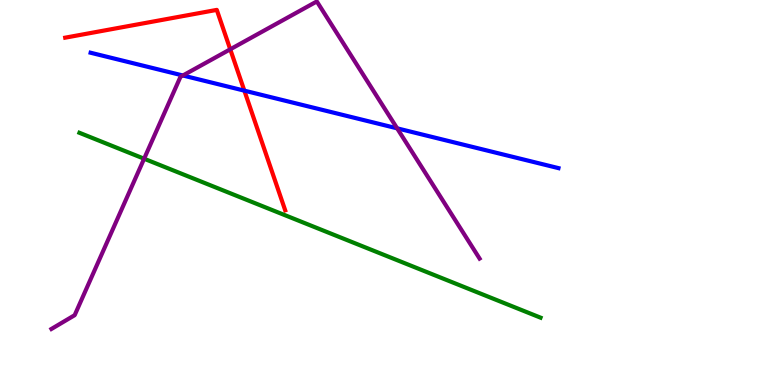[{'lines': ['blue', 'red'], 'intersections': [{'x': 3.15, 'y': 7.65}]}, {'lines': ['green', 'red'], 'intersections': []}, {'lines': ['purple', 'red'], 'intersections': [{'x': 2.97, 'y': 8.72}]}, {'lines': ['blue', 'green'], 'intersections': []}, {'lines': ['blue', 'purple'], 'intersections': [{'x': 2.36, 'y': 8.04}, {'x': 5.12, 'y': 6.67}]}, {'lines': ['green', 'purple'], 'intersections': [{'x': 1.86, 'y': 5.88}]}]